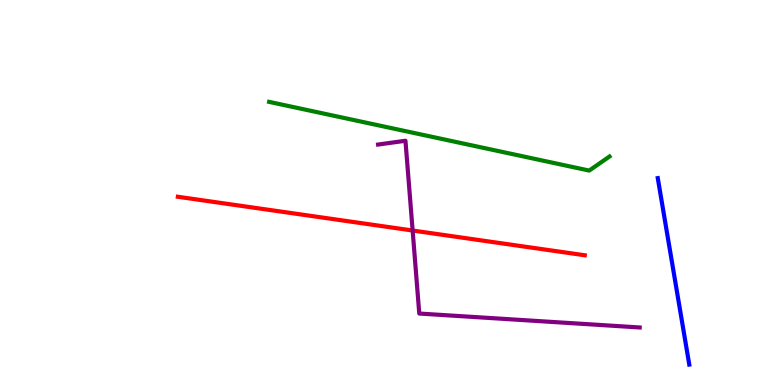[{'lines': ['blue', 'red'], 'intersections': []}, {'lines': ['green', 'red'], 'intersections': []}, {'lines': ['purple', 'red'], 'intersections': [{'x': 5.32, 'y': 4.01}]}, {'lines': ['blue', 'green'], 'intersections': []}, {'lines': ['blue', 'purple'], 'intersections': []}, {'lines': ['green', 'purple'], 'intersections': []}]